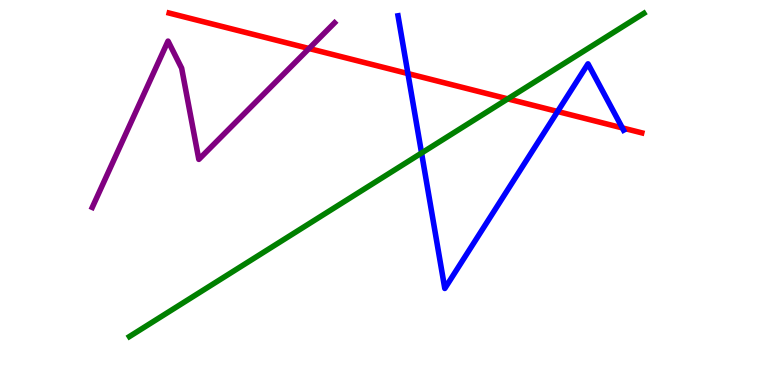[{'lines': ['blue', 'red'], 'intersections': [{'x': 5.26, 'y': 8.09}, {'x': 7.19, 'y': 7.1}, {'x': 8.03, 'y': 6.68}]}, {'lines': ['green', 'red'], 'intersections': [{'x': 6.55, 'y': 7.43}]}, {'lines': ['purple', 'red'], 'intersections': [{'x': 3.99, 'y': 8.74}]}, {'lines': ['blue', 'green'], 'intersections': [{'x': 5.44, 'y': 6.03}]}, {'lines': ['blue', 'purple'], 'intersections': []}, {'lines': ['green', 'purple'], 'intersections': []}]